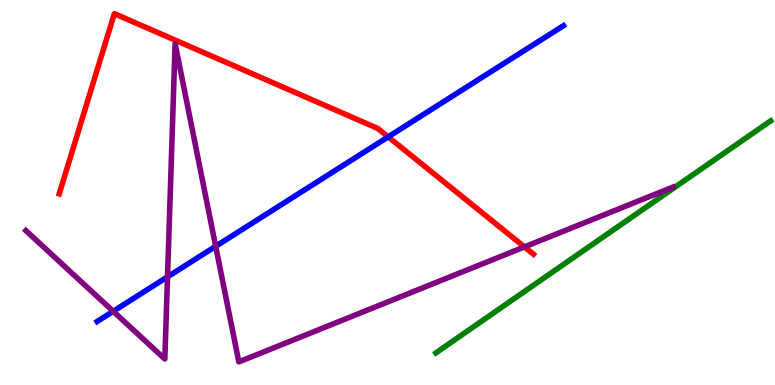[{'lines': ['blue', 'red'], 'intersections': [{'x': 5.01, 'y': 6.45}]}, {'lines': ['green', 'red'], 'intersections': []}, {'lines': ['purple', 'red'], 'intersections': [{'x': 6.77, 'y': 3.59}]}, {'lines': ['blue', 'green'], 'intersections': []}, {'lines': ['blue', 'purple'], 'intersections': [{'x': 1.46, 'y': 1.91}, {'x': 2.16, 'y': 2.81}, {'x': 2.78, 'y': 3.6}]}, {'lines': ['green', 'purple'], 'intersections': []}]